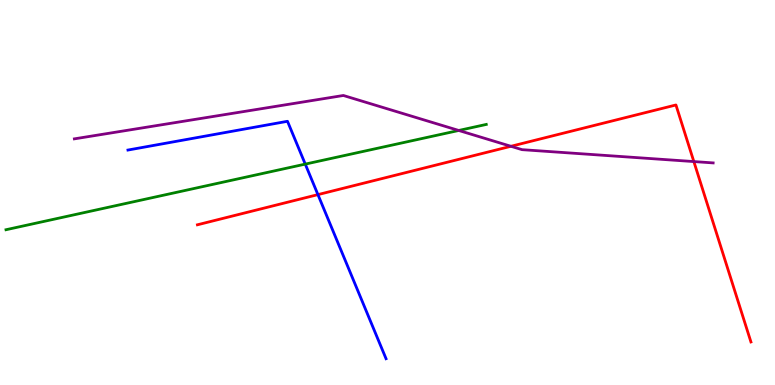[{'lines': ['blue', 'red'], 'intersections': [{'x': 4.1, 'y': 4.94}]}, {'lines': ['green', 'red'], 'intersections': []}, {'lines': ['purple', 'red'], 'intersections': [{'x': 6.59, 'y': 6.2}, {'x': 8.95, 'y': 5.8}]}, {'lines': ['blue', 'green'], 'intersections': [{'x': 3.94, 'y': 5.74}]}, {'lines': ['blue', 'purple'], 'intersections': []}, {'lines': ['green', 'purple'], 'intersections': [{'x': 5.92, 'y': 6.61}]}]